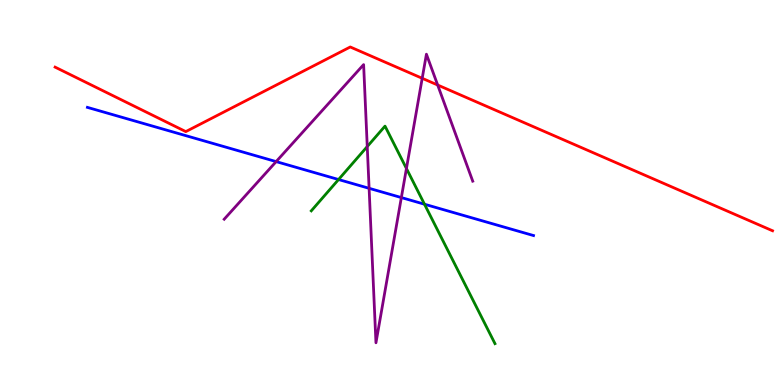[{'lines': ['blue', 'red'], 'intersections': []}, {'lines': ['green', 'red'], 'intersections': []}, {'lines': ['purple', 'red'], 'intersections': [{'x': 5.45, 'y': 7.97}, {'x': 5.65, 'y': 7.79}]}, {'lines': ['blue', 'green'], 'intersections': [{'x': 4.37, 'y': 5.34}, {'x': 5.48, 'y': 4.7}]}, {'lines': ['blue', 'purple'], 'intersections': [{'x': 3.56, 'y': 5.8}, {'x': 4.76, 'y': 5.11}, {'x': 5.18, 'y': 4.87}]}, {'lines': ['green', 'purple'], 'intersections': [{'x': 4.74, 'y': 6.19}, {'x': 5.24, 'y': 5.62}]}]